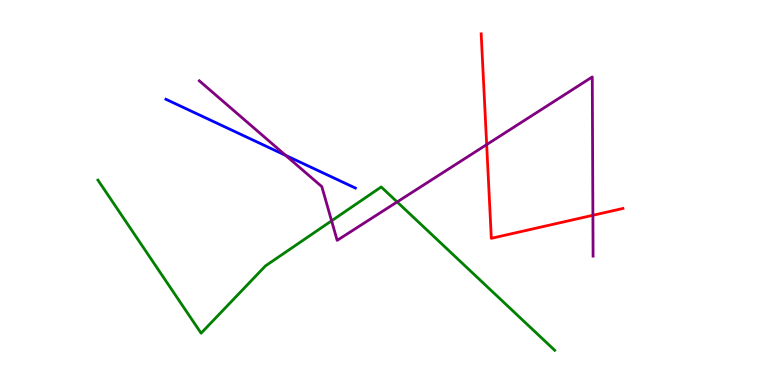[{'lines': ['blue', 'red'], 'intersections': []}, {'lines': ['green', 'red'], 'intersections': []}, {'lines': ['purple', 'red'], 'intersections': [{'x': 6.28, 'y': 6.24}, {'x': 7.65, 'y': 4.41}]}, {'lines': ['blue', 'green'], 'intersections': []}, {'lines': ['blue', 'purple'], 'intersections': [{'x': 3.69, 'y': 5.96}]}, {'lines': ['green', 'purple'], 'intersections': [{'x': 4.28, 'y': 4.26}, {'x': 5.12, 'y': 4.75}]}]